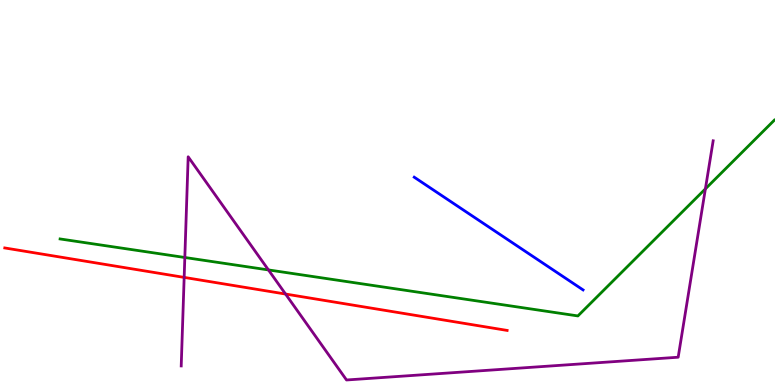[{'lines': ['blue', 'red'], 'intersections': []}, {'lines': ['green', 'red'], 'intersections': []}, {'lines': ['purple', 'red'], 'intersections': [{'x': 2.38, 'y': 2.79}, {'x': 3.68, 'y': 2.36}]}, {'lines': ['blue', 'green'], 'intersections': []}, {'lines': ['blue', 'purple'], 'intersections': []}, {'lines': ['green', 'purple'], 'intersections': [{'x': 2.38, 'y': 3.31}, {'x': 3.46, 'y': 2.99}, {'x': 9.1, 'y': 5.09}]}]